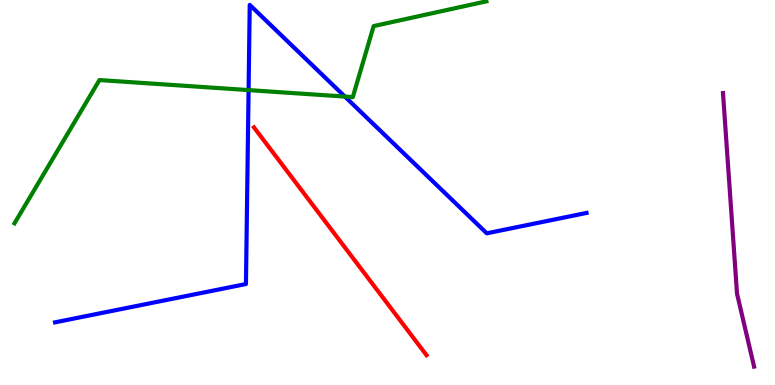[{'lines': ['blue', 'red'], 'intersections': []}, {'lines': ['green', 'red'], 'intersections': []}, {'lines': ['purple', 'red'], 'intersections': []}, {'lines': ['blue', 'green'], 'intersections': [{'x': 3.21, 'y': 7.66}, {'x': 4.45, 'y': 7.49}]}, {'lines': ['blue', 'purple'], 'intersections': []}, {'lines': ['green', 'purple'], 'intersections': []}]